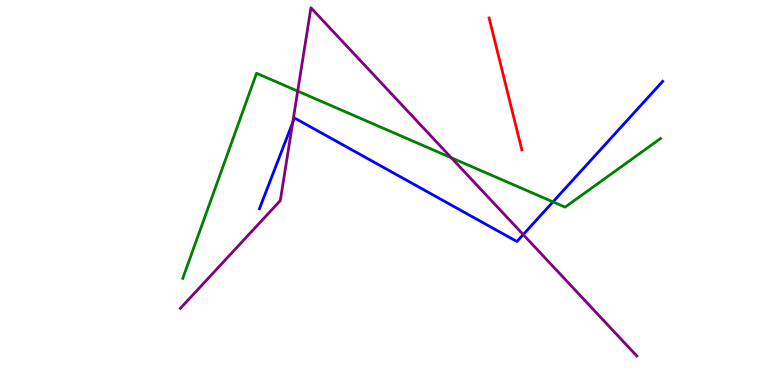[{'lines': ['blue', 'red'], 'intersections': []}, {'lines': ['green', 'red'], 'intersections': []}, {'lines': ['purple', 'red'], 'intersections': []}, {'lines': ['blue', 'green'], 'intersections': [{'x': 7.14, 'y': 4.76}]}, {'lines': ['blue', 'purple'], 'intersections': [{'x': 3.78, 'y': 6.82}, {'x': 6.75, 'y': 3.91}]}, {'lines': ['green', 'purple'], 'intersections': [{'x': 3.84, 'y': 7.63}, {'x': 5.82, 'y': 5.9}]}]